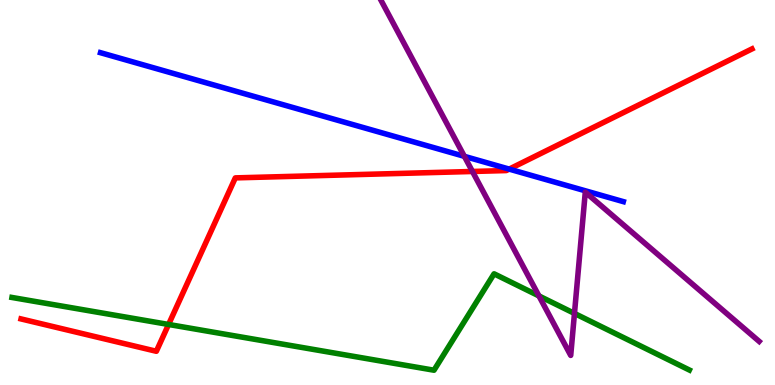[{'lines': ['blue', 'red'], 'intersections': [{'x': 6.57, 'y': 5.61}]}, {'lines': ['green', 'red'], 'intersections': [{'x': 2.18, 'y': 1.57}]}, {'lines': ['purple', 'red'], 'intersections': [{'x': 6.1, 'y': 5.55}]}, {'lines': ['blue', 'green'], 'intersections': []}, {'lines': ['blue', 'purple'], 'intersections': [{'x': 5.99, 'y': 5.94}]}, {'lines': ['green', 'purple'], 'intersections': [{'x': 6.95, 'y': 2.31}, {'x': 7.41, 'y': 1.86}]}]